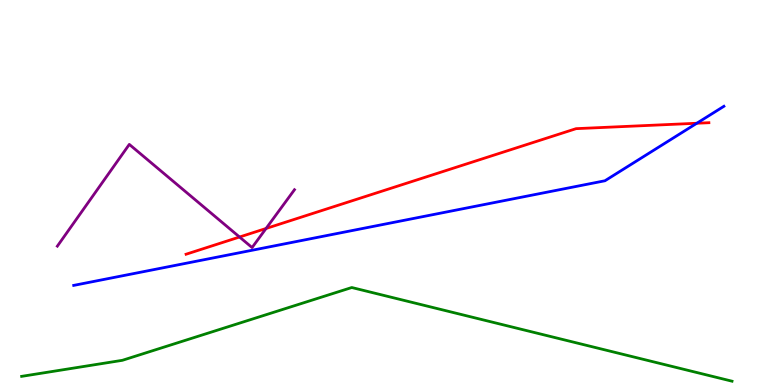[{'lines': ['blue', 'red'], 'intersections': [{'x': 8.99, 'y': 6.8}]}, {'lines': ['green', 'red'], 'intersections': []}, {'lines': ['purple', 'red'], 'intersections': [{'x': 3.09, 'y': 3.84}, {'x': 3.43, 'y': 4.07}]}, {'lines': ['blue', 'green'], 'intersections': []}, {'lines': ['blue', 'purple'], 'intersections': []}, {'lines': ['green', 'purple'], 'intersections': []}]